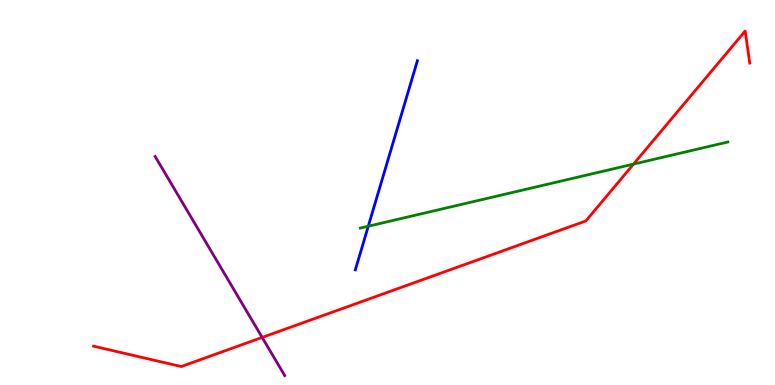[{'lines': ['blue', 'red'], 'intersections': []}, {'lines': ['green', 'red'], 'intersections': [{'x': 8.17, 'y': 5.74}]}, {'lines': ['purple', 'red'], 'intersections': [{'x': 3.38, 'y': 1.24}]}, {'lines': ['blue', 'green'], 'intersections': [{'x': 4.75, 'y': 4.12}]}, {'lines': ['blue', 'purple'], 'intersections': []}, {'lines': ['green', 'purple'], 'intersections': []}]